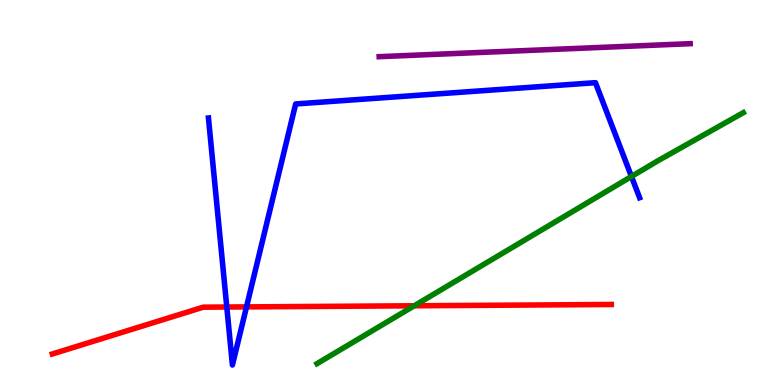[{'lines': ['blue', 'red'], 'intersections': [{'x': 2.93, 'y': 2.03}, {'x': 3.18, 'y': 2.03}]}, {'lines': ['green', 'red'], 'intersections': [{'x': 5.34, 'y': 2.06}]}, {'lines': ['purple', 'red'], 'intersections': []}, {'lines': ['blue', 'green'], 'intersections': [{'x': 8.15, 'y': 5.42}]}, {'lines': ['blue', 'purple'], 'intersections': []}, {'lines': ['green', 'purple'], 'intersections': []}]